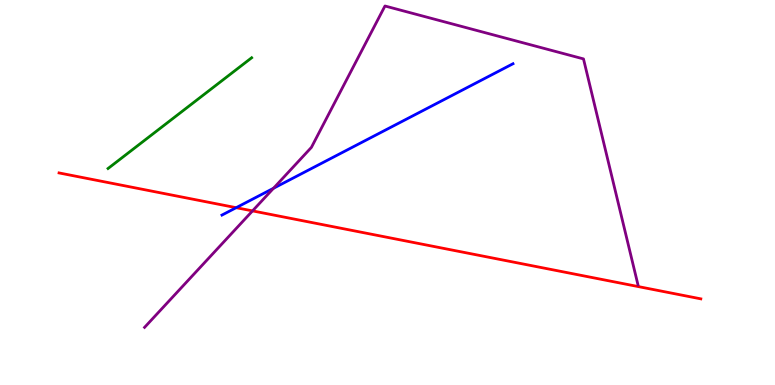[{'lines': ['blue', 'red'], 'intersections': [{'x': 3.05, 'y': 4.61}]}, {'lines': ['green', 'red'], 'intersections': []}, {'lines': ['purple', 'red'], 'intersections': [{'x': 3.26, 'y': 4.52}]}, {'lines': ['blue', 'green'], 'intersections': []}, {'lines': ['blue', 'purple'], 'intersections': [{'x': 3.53, 'y': 5.11}]}, {'lines': ['green', 'purple'], 'intersections': []}]